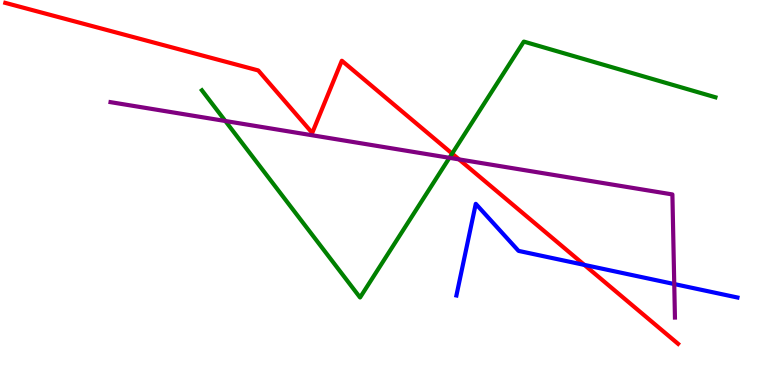[{'lines': ['blue', 'red'], 'intersections': [{'x': 7.54, 'y': 3.12}]}, {'lines': ['green', 'red'], 'intersections': [{'x': 5.83, 'y': 6.01}]}, {'lines': ['purple', 'red'], 'intersections': [{'x': 5.92, 'y': 5.86}]}, {'lines': ['blue', 'green'], 'intersections': []}, {'lines': ['blue', 'purple'], 'intersections': [{'x': 8.7, 'y': 2.62}]}, {'lines': ['green', 'purple'], 'intersections': [{'x': 2.91, 'y': 6.86}, {'x': 5.8, 'y': 5.9}]}]